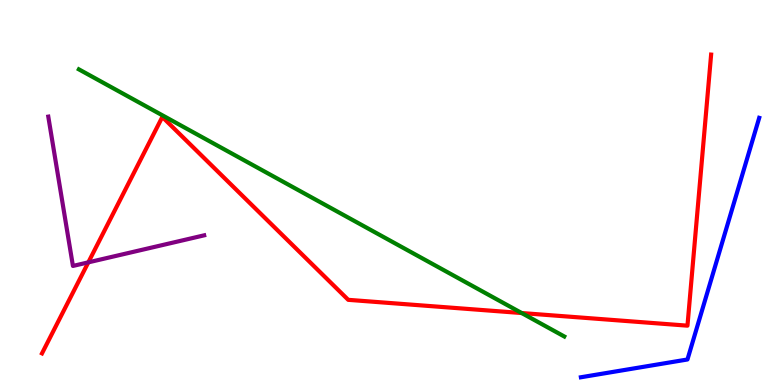[{'lines': ['blue', 'red'], 'intersections': []}, {'lines': ['green', 'red'], 'intersections': [{'x': 6.73, 'y': 1.87}]}, {'lines': ['purple', 'red'], 'intersections': [{'x': 1.14, 'y': 3.19}]}, {'lines': ['blue', 'green'], 'intersections': []}, {'lines': ['blue', 'purple'], 'intersections': []}, {'lines': ['green', 'purple'], 'intersections': []}]